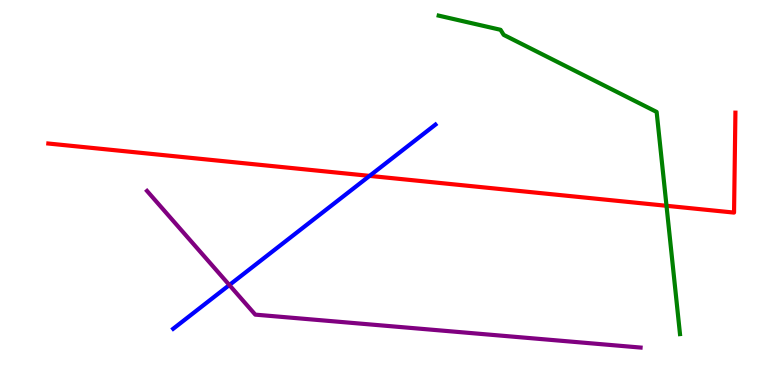[{'lines': ['blue', 'red'], 'intersections': [{'x': 4.77, 'y': 5.43}]}, {'lines': ['green', 'red'], 'intersections': [{'x': 8.6, 'y': 4.65}]}, {'lines': ['purple', 'red'], 'intersections': []}, {'lines': ['blue', 'green'], 'intersections': []}, {'lines': ['blue', 'purple'], 'intersections': [{'x': 2.96, 'y': 2.6}]}, {'lines': ['green', 'purple'], 'intersections': []}]